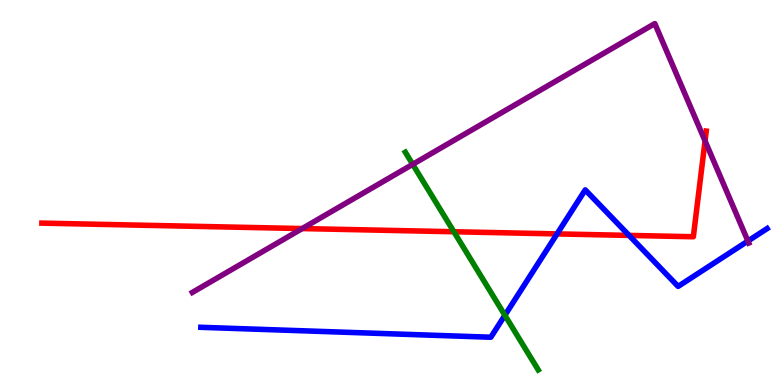[{'lines': ['blue', 'red'], 'intersections': [{'x': 7.19, 'y': 3.92}, {'x': 8.12, 'y': 3.89}]}, {'lines': ['green', 'red'], 'intersections': [{'x': 5.86, 'y': 3.98}]}, {'lines': ['purple', 'red'], 'intersections': [{'x': 3.9, 'y': 4.06}, {'x': 9.1, 'y': 6.34}]}, {'lines': ['blue', 'green'], 'intersections': [{'x': 6.51, 'y': 1.81}]}, {'lines': ['blue', 'purple'], 'intersections': [{'x': 9.65, 'y': 3.74}]}, {'lines': ['green', 'purple'], 'intersections': [{'x': 5.33, 'y': 5.73}]}]